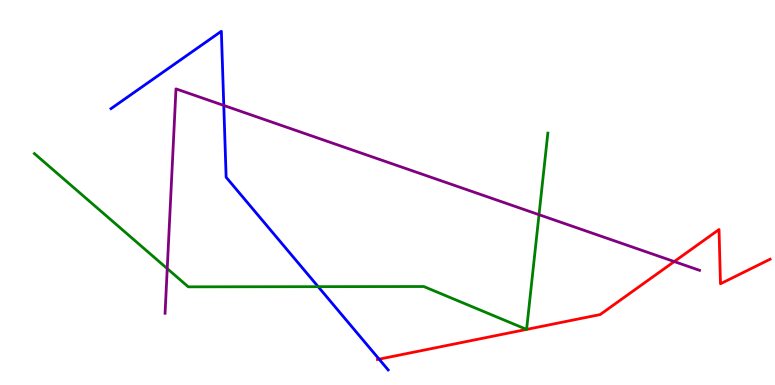[{'lines': ['blue', 'red'], 'intersections': [{'x': 4.89, 'y': 0.671}]}, {'lines': ['green', 'red'], 'intersections': []}, {'lines': ['purple', 'red'], 'intersections': [{'x': 8.7, 'y': 3.21}]}, {'lines': ['blue', 'green'], 'intersections': [{'x': 4.11, 'y': 2.55}]}, {'lines': ['blue', 'purple'], 'intersections': [{'x': 2.89, 'y': 7.26}]}, {'lines': ['green', 'purple'], 'intersections': [{'x': 2.16, 'y': 3.02}, {'x': 6.96, 'y': 4.42}]}]